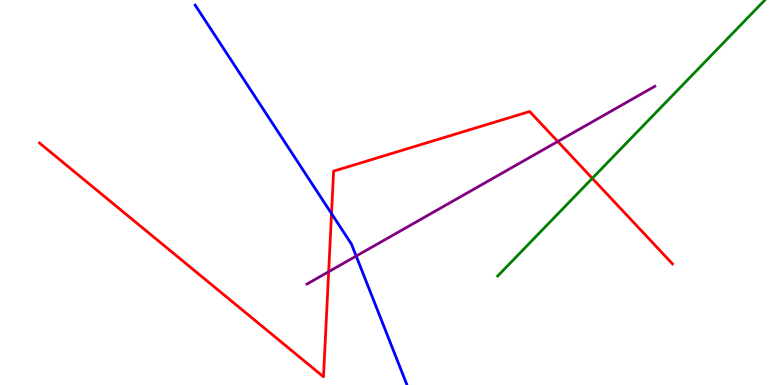[{'lines': ['blue', 'red'], 'intersections': [{'x': 4.28, 'y': 4.45}]}, {'lines': ['green', 'red'], 'intersections': [{'x': 7.64, 'y': 5.37}]}, {'lines': ['purple', 'red'], 'intersections': [{'x': 4.24, 'y': 2.94}, {'x': 7.2, 'y': 6.32}]}, {'lines': ['blue', 'green'], 'intersections': []}, {'lines': ['blue', 'purple'], 'intersections': [{'x': 4.6, 'y': 3.35}]}, {'lines': ['green', 'purple'], 'intersections': []}]